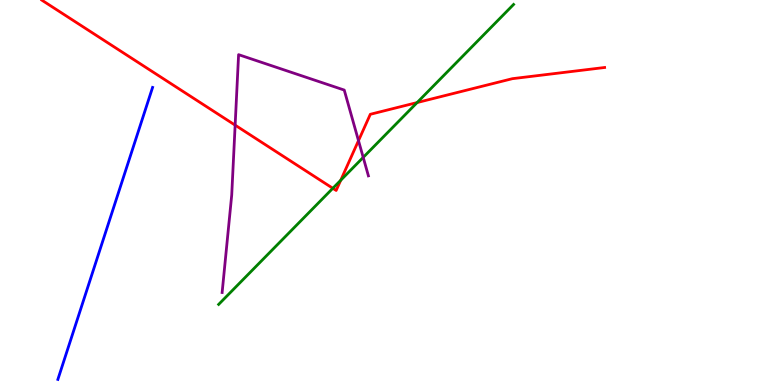[{'lines': ['blue', 'red'], 'intersections': []}, {'lines': ['green', 'red'], 'intersections': [{'x': 4.29, 'y': 5.11}, {'x': 4.4, 'y': 5.32}, {'x': 5.38, 'y': 7.34}]}, {'lines': ['purple', 'red'], 'intersections': [{'x': 3.03, 'y': 6.75}, {'x': 4.63, 'y': 6.35}]}, {'lines': ['blue', 'green'], 'intersections': []}, {'lines': ['blue', 'purple'], 'intersections': []}, {'lines': ['green', 'purple'], 'intersections': [{'x': 4.69, 'y': 5.91}]}]